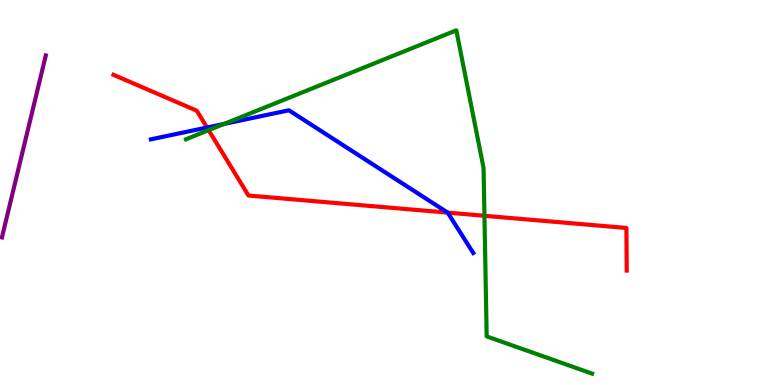[{'lines': ['blue', 'red'], 'intersections': [{'x': 2.67, 'y': 6.69}, {'x': 5.78, 'y': 4.48}]}, {'lines': ['green', 'red'], 'intersections': [{'x': 2.69, 'y': 6.62}, {'x': 6.25, 'y': 4.4}]}, {'lines': ['purple', 'red'], 'intersections': []}, {'lines': ['blue', 'green'], 'intersections': [{'x': 2.89, 'y': 6.78}]}, {'lines': ['blue', 'purple'], 'intersections': []}, {'lines': ['green', 'purple'], 'intersections': []}]